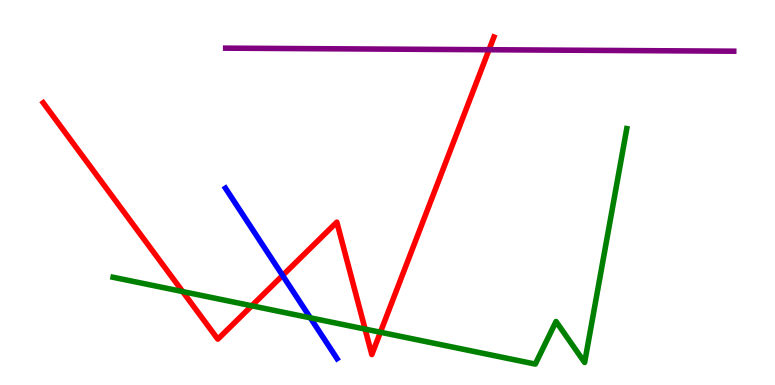[{'lines': ['blue', 'red'], 'intersections': [{'x': 3.65, 'y': 2.85}]}, {'lines': ['green', 'red'], 'intersections': [{'x': 2.36, 'y': 2.43}, {'x': 3.25, 'y': 2.06}, {'x': 4.71, 'y': 1.45}, {'x': 4.91, 'y': 1.37}]}, {'lines': ['purple', 'red'], 'intersections': [{'x': 6.31, 'y': 8.71}]}, {'lines': ['blue', 'green'], 'intersections': [{'x': 4.0, 'y': 1.74}]}, {'lines': ['blue', 'purple'], 'intersections': []}, {'lines': ['green', 'purple'], 'intersections': []}]